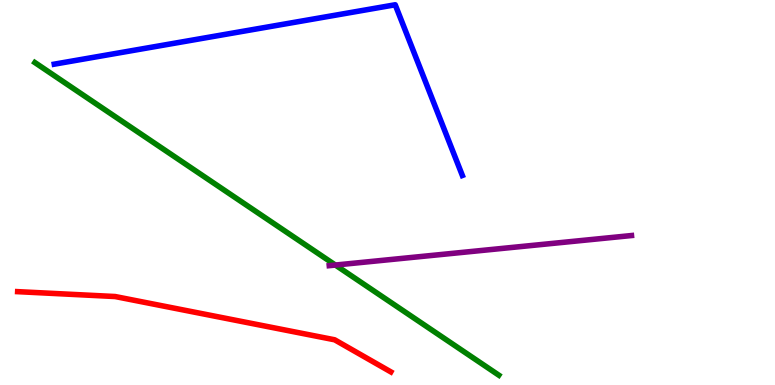[{'lines': ['blue', 'red'], 'intersections': []}, {'lines': ['green', 'red'], 'intersections': []}, {'lines': ['purple', 'red'], 'intersections': []}, {'lines': ['blue', 'green'], 'intersections': []}, {'lines': ['blue', 'purple'], 'intersections': []}, {'lines': ['green', 'purple'], 'intersections': [{'x': 4.33, 'y': 3.12}]}]